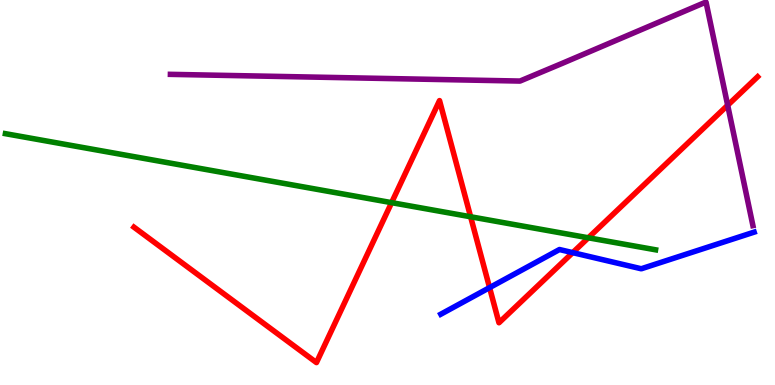[{'lines': ['blue', 'red'], 'intersections': [{'x': 6.32, 'y': 2.53}, {'x': 7.39, 'y': 3.44}]}, {'lines': ['green', 'red'], 'intersections': [{'x': 5.05, 'y': 4.74}, {'x': 6.07, 'y': 4.37}, {'x': 7.59, 'y': 3.82}]}, {'lines': ['purple', 'red'], 'intersections': [{'x': 9.39, 'y': 7.27}]}, {'lines': ['blue', 'green'], 'intersections': []}, {'lines': ['blue', 'purple'], 'intersections': []}, {'lines': ['green', 'purple'], 'intersections': []}]